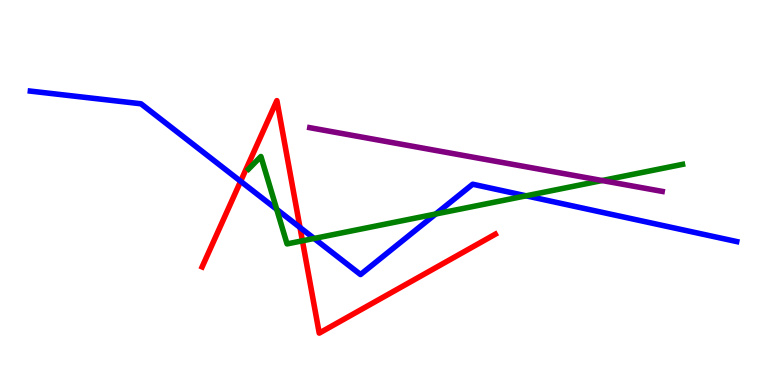[{'lines': ['blue', 'red'], 'intersections': [{'x': 3.1, 'y': 5.29}, {'x': 3.87, 'y': 4.09}]}, {'lines': ['green', 'red'], 'intersections': [{'x': 3.9, 'y': 3.75}]}, {'lines': ['purple', 'red'], 'intersections': []}, {'lines': ['blue', 'green'], 'intersections': [{'x': 3.57, 'y': 4.56}, {'x': 4.05, 'y': 3.81}, {'x': 5.62, 'y': 4.44}, {'x': 6.79, 'y': 4.91}]}, {'lines': ['blue', 'purple'], 'intersections': []}, {'lines': ['green', 'purple'], 'intersections': [{'x': 7.77, 'y': 5.31}]}]